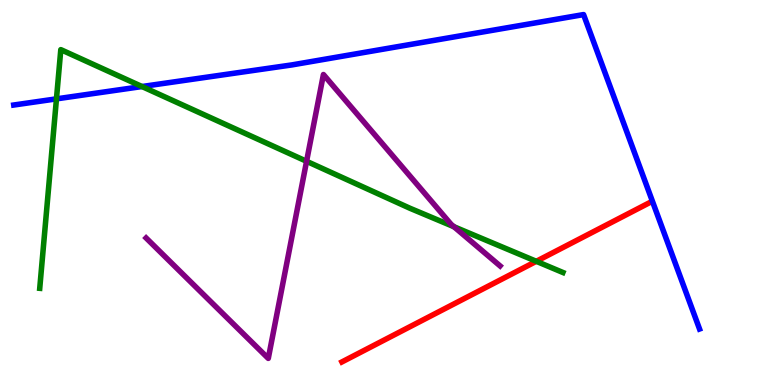[{'lines': ['blue', 'red'], 'intersections': []}, {'lines': ['green', 'red'], 'intersections': [{'x': 6.92, 'y': 3.21}]}, {'lines': ['purple', 'red'], 'intersections': []}, {'lines': ['blue', 'green'], 'intersections': [{'x': 0.728, 'y': 7.43}, {'x': 1.83, 'y': 7.75}]}, {'lines': ['blue', 'purple'], 'intersections': []}, {'lines': ['green', 'purple'], 'intersections': [{'x': 3.96, 'y': 5.81}, {'x': 5.86, 'y': 4.11}]}]